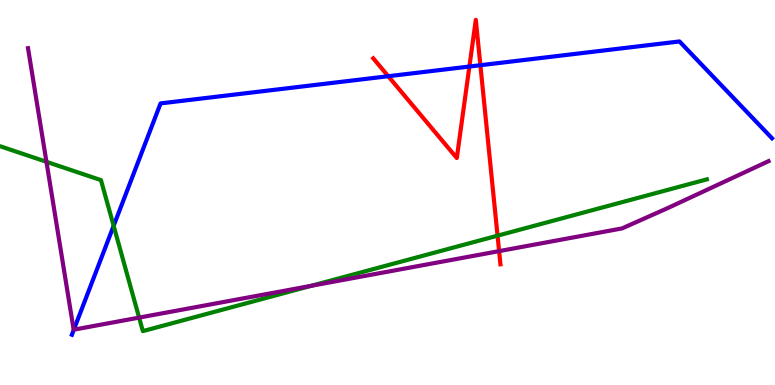[{'lines': ['blue', 'red'], 'intersections': [{'x': 5.01, 'y': 8.02}, {'x': 6.06, 'y': 8.27}, {'x': 6.2, 'y': 8.31}]}, {'lines': ['green', 'red'], 'intersections': [{'x': 6.42, 'y': 3.88}]}, {'lines': ['purple', 'red'], 'intersections': [{'x': 6.44, 'y': 3.48}]}, {'lines': ['blue', 'green'], 'intersections': [{'x': 1.47, 'y': 4.13}]}, {'lines': ['blue', 'purple'], 'intersections': [{'x': 0.953, 'y': 1.44}]}, {'lines': ['green', 'purple'], 'intersections': [{'x': 0.599, 'y': 5.8}, {'x': 1.79, 'y': 1.75}, {'x': 4.02, 'y': 2.58}]}]